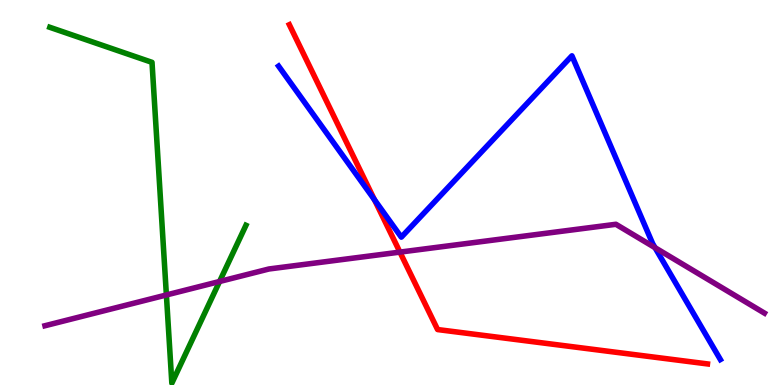[{'lines': ['blue', 'red'], 'intersections': [{'x': 4.83, 'y': 4.81}]}, {'lines': ['green', 'red'], 'intersections': []}, {'lines': ['purple', 'red'], 'intersections': [{'x': 5.16, 'y': 3.45}]}, {'lines': ['blue', 'green'], 'intersections': []}, {'lines': ['blue', 'purple'], 'intersections': [{'x': 8.45, 'y': 3.57}]}, {'lines': ['green', 'purple'], 'intersections': [{'x': 2.15, 'y': 2.34}, {'x': 2.83, 'y': 2.69}]}]